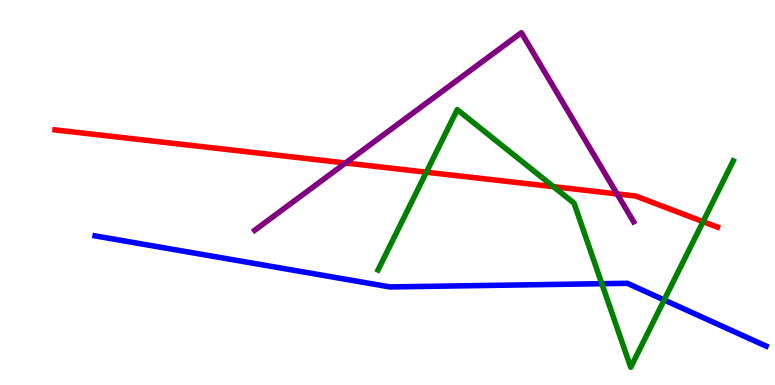[{'lines': ['blue', 'red'], 'intersections': []}, {'lines': ['green', 'red'], 'intersections': [{'x': 5.5, 'y': 5.53}, {'x': 7.14, 'y': 5.15}, {'x': 9.07, 'y': 4.24}]}, {'lines': ['purple', 'red'], 'intersections': [{'x': 4.46, 'y': 5.77}, {'x': 7.96, 'y': 4.96}]}, {'lines': ['blue', 'green'], 'intersections': [{'x': 7.77, 'y': 2.63}, {'x': 8.57, 'y': 2.21}]}, {'lines': ['blue', 'purple'], 'intersections': []}, {'lines': ['green', 'purple'], 'intersections': []}]